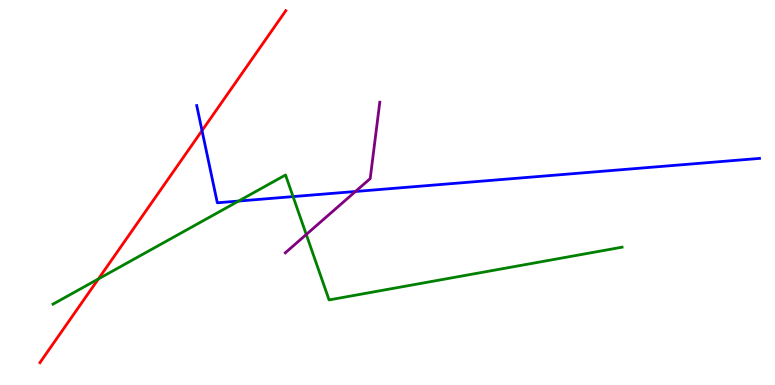[{'lines': ['blue', 'red'], 'intersections': [{'x': 2.61, 'y': 6.61}]}, {'lines': ['green', 'red'], 'intersections': [{'x': 1.27, 'y': 2.76}]}, {'lines': ['purple', 'red'], 'intersections': []}, {'lines': ['blue', 'green'], 'intersections': [{'x': 3.08, 'y': 4.78}, {'x': 3.78, 'y': 4.89}]}, {'lines': ['blue', 'purple'], 'intersections': [{'x': 4.59, 'y': 5.03}]}, {'lines': ['green', 'purple'], 'intersections': [{'x': 3.95, 'y': 3.91}]}]